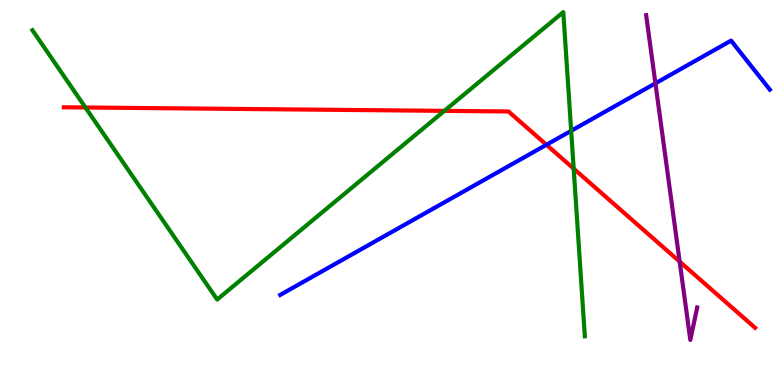[{'lines': ['blue', 'red'], 'intersections': [{'x': 7.05, 'y': 6.24}]}, {'lines': ['green', 'red'], 'intersections': [{'x': 1.1, 'y': 7.21}, {'x': 5.73, 'y': 7.12}, {'x': 7.4, 'y': 5.62}]}, {'lines': ['purple', 'red'], 'intersections': [{'x': 8.77, 'y': 3.2}]}, {'lines': ['blue', 'green'], 'intersections': [{'x': 7.37, 'y': 6.6}]}, {'lines': ['blue', 'purple'], 'intersections': [{'x': 8.46, 'y': 7.84}]}, {'lines': ['green', 'purple'], 'intersections': []}]